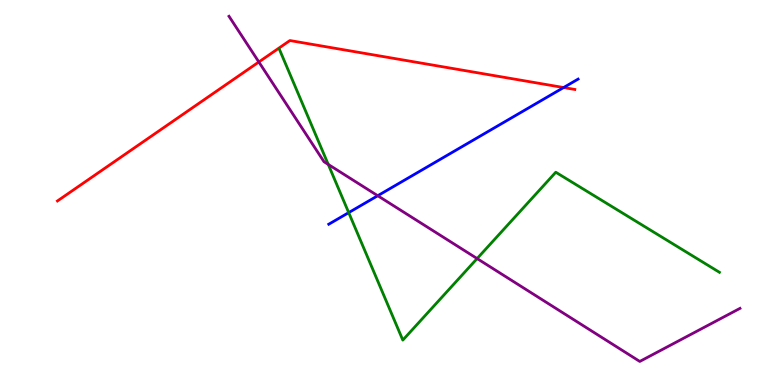[{'lines': ['blue', 'red'], 'intersections': [{'x': 7.27, 'y': 7.73}]}, {'lines': ['green', 'red'], 'intersections': []}, {'lines': ['purple', 'red'], 'intersections': [{'x': 3.34, 'y': 8.39}]}, {'lines': ['blue', 'green'], 'intersections': [{'x': 4.5, 'y': 4.48}]}, {'lines': ['blue', 'purple'], 'intersections': [{'x': 4.87, 'y': 4.92}]}, {'lines': ['green', 'purple'], 'intersections': [{'x': 4.24, 'y': 5.73}, {'x': 6.16, 'y': 3.28}]}]